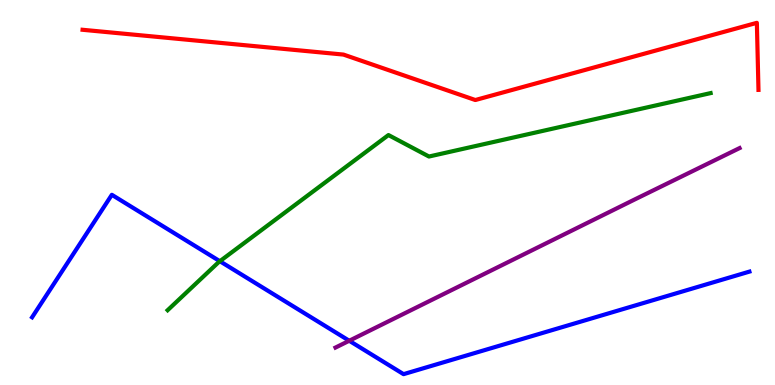[{'lines': ['blue', 'red'], 'intersections': []}, {'lines': ['green', 'red'], 'intersections': []}, {'lines': ['purple', 'red'], 'intersections': []}, {'lines': ['blue', 'green'], 'intersections': [{'x': 2.84, 'y': 3.22}]}, {'lines': ['blue', 'purple'], 'intersections': [{'x': 4.51, 'y': 1.15}]}, {'lines': ['green', 'purple'], 'intersections': []}]